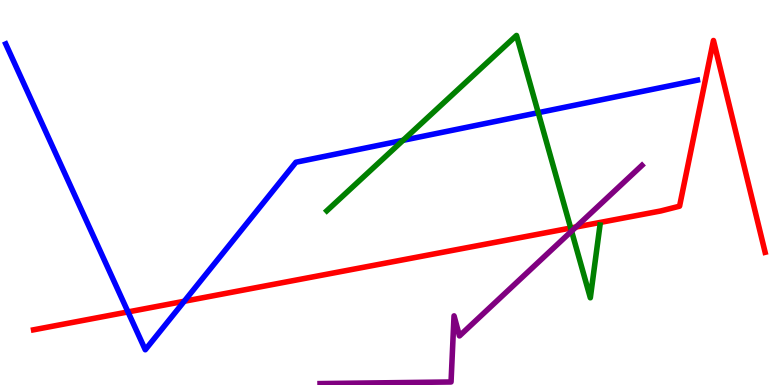[{'lines': ['blue', 'red'], 'intersections': [{'x': 1.65, 'y': 1.9}, {'x': 2.38, 'y': 2.17}]}, {'lines': ['green', 'red'], 'intersections': [{'x': 7.36, 'y': 4.08}]}, {'lines': ['purple', 'red'], 'intersections': [{'x': 7.43, 'y': 4.1}]}, {'lines': ['blue', 'green'], 'intersections': [{'x': 5.2, 'y': 6.35}, {'x': 6.95, 'y': 7.07}]}, {'lines': ['blue', 'purple'], 'intersections': []}, {'lines': ['green', 'purple'], 'intersections': [{'x': 7.38, 'y': 4.0}]}]